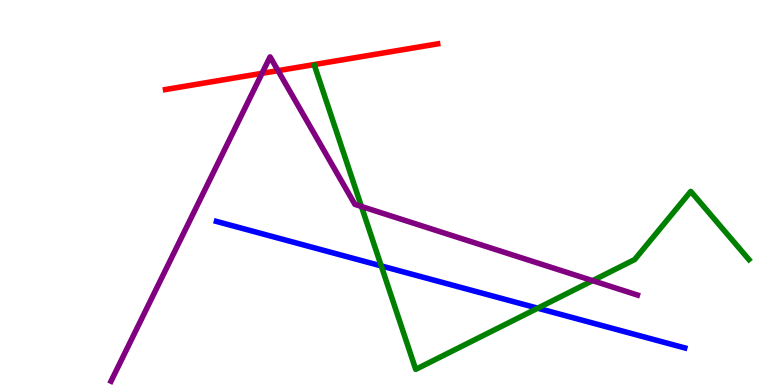[{'lines': ['blue', 'red'], 'intersections': []}, {'lines': ['green', 'red'], 'intersections': []}, {'lines': ['purple', 'red'], 'intersections': [{'x': 3.38, 'y': 8.1}, {'x': 3.59, 'y': 8.17}]}, {'lines': ['blue', 'green'], 'intersections': [{'x': 4.92, 'y': 3.09}, {'x': 6.94, 'y': 2.0}]}, {'lines': ['blue', 'purple'], 'intersections': []}, {'lines': ['green', 'purple'], 'intersections': [{'x': 4.66, 'y': 4.64}, {'x': 7.65, 'y': 2.71}]}]